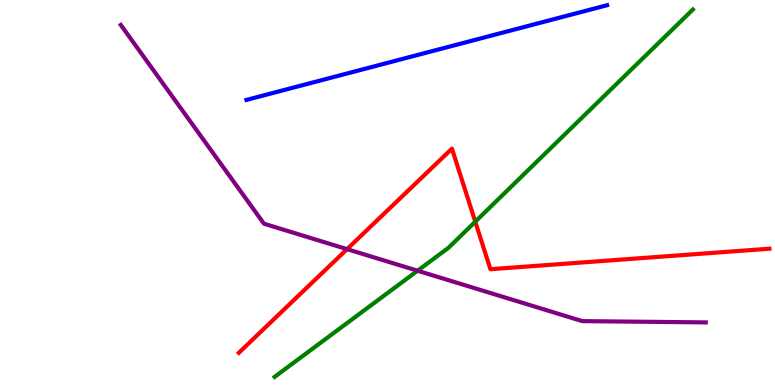[{'lines': ['blue', 'red'], 'intersections': []}, {'lines': ['green', 'red'], 'intersections': [{'x': 6.13, 'y': 4.24}]}, {'lines': ['purple', 'red'], 'intersections': [{'x': 4.48, 'y': 3.53}]}, {'lines': ['blue', 'green'], 'intersections': []}, {'lines': ['blue', 'purple'], 'intersections': []}, {'lines': ['green', 'purple'], 'intersections': [{'x': 5.39, 'y': 2.97}]}]